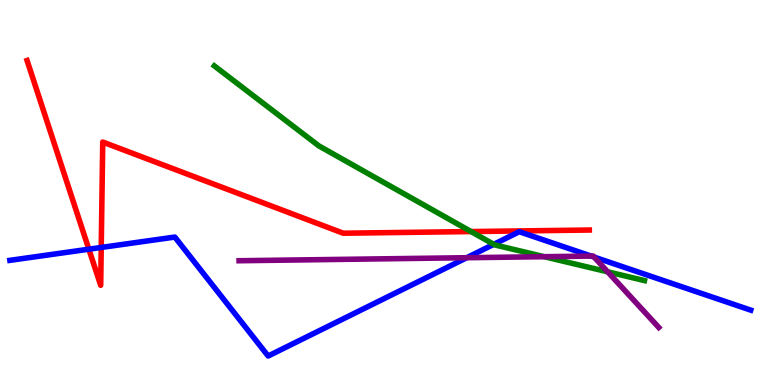[{'lines': ['blue', 'red'], 'intersections': [{'x': 1.15, 'y': 3.53}, {'x': 1.31, 'y': 3.57}]}, {'lines': ['green', 'red'], 'intersections': [{'x': 6.08, 'y': 3.99}]}, {'lines': ['purple', 'red'], 'intersections': []}, {'lines': ['blue', 'green'], 'intersections': [{'x': 6.37, 'y': 3.65}]}, {'lines': ['blue', 'purple'], 'intersections': [{'x': 6.02, 'y': 3.31}, {'x': 7.63, 'y': 3.35}, {'x': 7.67, 'y': 3.32}]}, {'lines': ['green', 'purple'], 'intersections': [{'x': 7.02, 'y': 3.33}, {'x': 7.84, 'y': 2.94}]}]